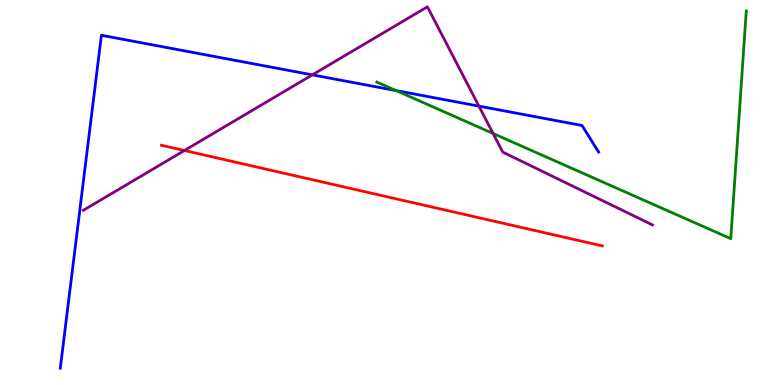[{'lines': ['blue', 'red'], 'intersections': []}, {'lines': ['green', 'red'], 'intersections': []}, {'lines': ['purple', 'red'], 'intersections': [{'x': 2.38, 'y': 6.09}]}, {'lines': ['blue', 'green'], 'intersections': [{'x': 5.11, 'y': 7.65}]}, {'lines': ['blue', 'purple'], 'intersections': [{'x': 4.03, 'y': 8.06}, {'x': 6.18, 'y': 7.24}]}, {'lines': ['green', 'purple'], 'intersections': [{'x': 6.36, 'y': 6.53}]}]